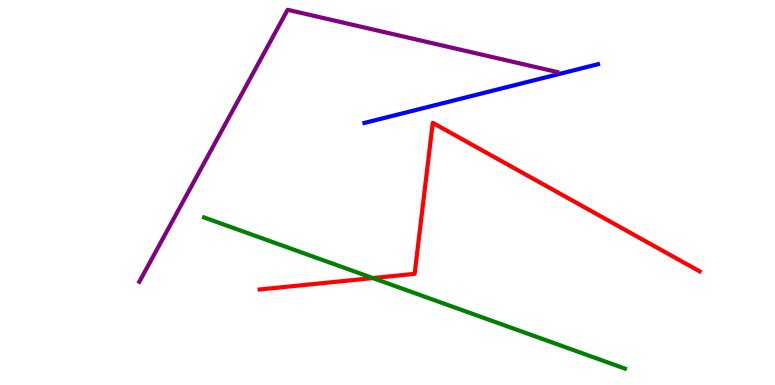[{'lines': ['blue', 'red'], 'intersections': []}, {'lines': ['green', 'red'], 'intersections': [{'x': 4.81, 'y': 2.78}]}, {'lines': ['purple', 'red'], 'intersections': []}, {'lines': ['blue', 'green'], 'intersections': []}, {'lines': ['blue', 'purple'], 'intersections': []}, {'lines': ['green', 'purple'], 'intersections': []}]